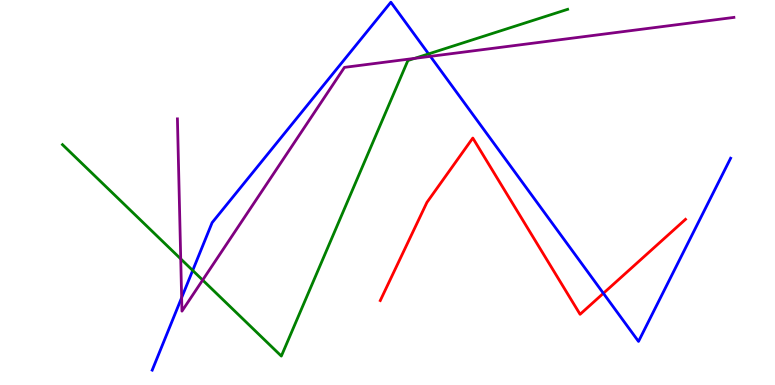[{'lines': ['blue', 'red'], 'intersections': [{'x': 7.79, 'y': 2.38}]}, {'lines': ['green', 'red'], 'intersections': []}, {'lines': ['purple', 'red'], 'intersections': []}, {'lines': ['blue', 'green'], 'intersections': [{'x': 2.49, 'y': 2.98}, {'x': 5.53, 'y': 8.6}]}, {'lines': ['blue', 'purple'], 'intersections': [{'x': 2.34, 'y': 2.27}, {'x': 5.55, 'y': 8.54}]}, {'lines': ['green', 'purple'], 'intersections': [{'x': 2.33, 'y': 3.28}, {'x': 2.62, 'y': 2.73}, {'x': 5.35, 'y': 8.48}]}]